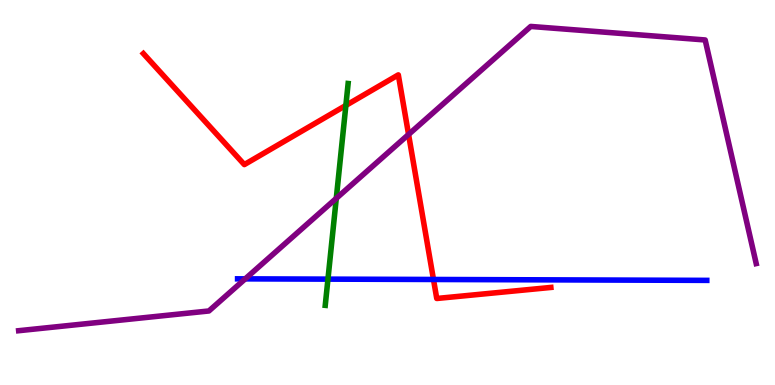[{'lines': ['blue', 'red'], 'intersections': [{'x': 5.59, 'y': 2.74}]}, {'lines': ['green', 'red'], 'intersections': [{'x': 4.46, 'y': 7.26}]}, {'lines': ['purple', 'red'], 'intersections': [{'x': 5.27, 'y': 6.51}]}, {'lines': ['blue', 'green'], 'intersections': [{'x': 4.23, 'y': 2.75}]}, {'lines': ['blue', 'purple'], 'intersections': [{'x': 3.16, 'y': 2.76}]}, {'lines': ['green', 'purple'], 'intersections': [{'x': 4.34, 'y': 4.85}]}]